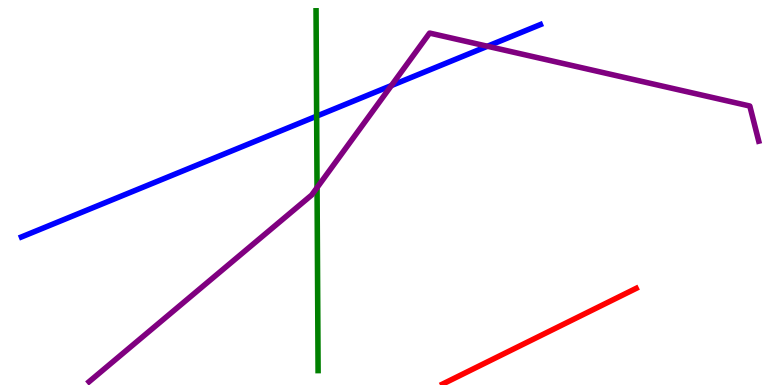[{'lines': ['blue', 'red'], 'intersections': []}, {'lines': ['green', 'red'], 'intersections': []}, {'lines': ['purple', 'red'], 'intersections': []}, {'lines': ['blue', 'green'], 'intersections': [{'x': 4.09, 'y': 6.98}]}, {'lines': ['blue', 'purple'], 'intersections': [{'x': 5.05, 'y': 7.78}, {'x': 6.29, 'y': 8.8}]}, {'lines': ['green', 'purple'], 'intersections': [{'x': 4.09, 'y': 5.13}]}]